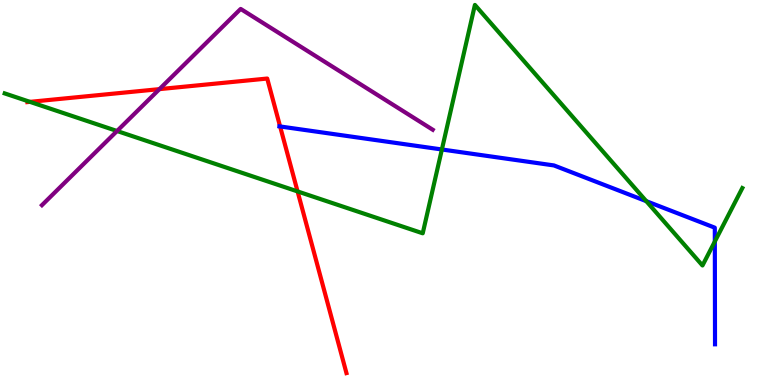[{'lines': ['blue', 'red'], 'intersections': [{'x': 3.61, 'y': 6.72}]}, {'lines': ['green', 'red'], 'intersections': [{'x': 0.386, 'y': 7.35}, {'x': 3.84, 'y': 5.03}]}, {'lines': ['purple', 'red'], 'intersections': [{'x': 2.06, 'y': 7.68}]}, {'lines': ['blue', 'green'], 'intersections': [{'x': 5.7, 'y': 6.12}, {'x': 8.34, 'y': 4.77}, {'x': 9.22, 'y': 3.73}]}, {'lines': ['blue', 'purple'], 'intersections': []}, {'lines': ['green', 'purple'], 'intersections': [{'x': 1.51, 'y': 6.6}]}]